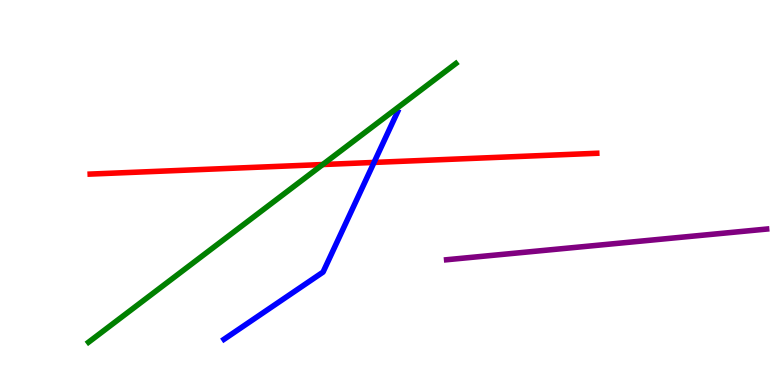[{'lines': ['blue', 'red'], 'intersections': [{'x': 4.83, 'y': 5.78}]}, {'lines': ['green', 'red'], 'intersections': [{'x': 4.16, 'y': 5.73}]}, {'lines': ['purple', 'red'], 'intersections': []}, {'lines': ['blue', 'green'], 'intersections': []}, {'lines': ['blue', 'purple'], 'intersections': []}, {'lines': ['green', 'purple'], 'intersections': []}]